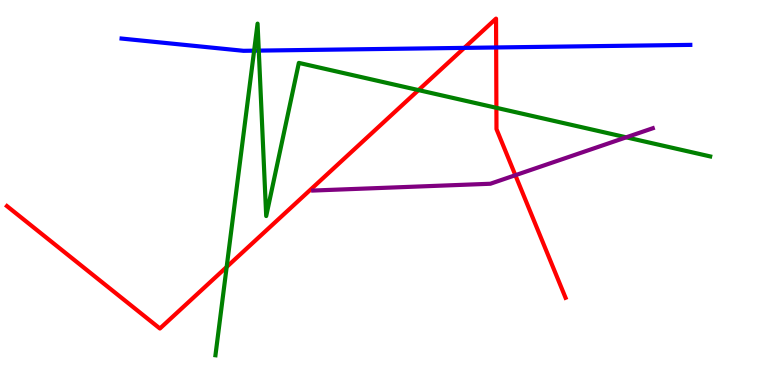[{'lines': ['blue', 'red'], 'intersections': [{'x': 5.99, 'y': 8.76}, {'x': 6.4, 'y': 8.77}]}, {'lines': ['green', 'red'], 'intersections': [{'x': 2.92, 'y': 3.07}, {'x': 5.4, 'y': 7.66}, {'x': 6.41, 'y': 7.2}]}, {'lines': ['purple', 'red'], 'intersections': [{'x': 6.65, 'y': 5.45}]}, {'lines': ['blue', 'green'], 'intersections': [{'x': 3.28, 'y': 8.68}, {'x': 3.34, 'y': 8.69}]}, {'lines': ['blue', 'purple'], 'intersections': []}, {'lines': ['green', 'purple'], 'intersections': [{'x': 8.08, 'y': 6.43}]}]